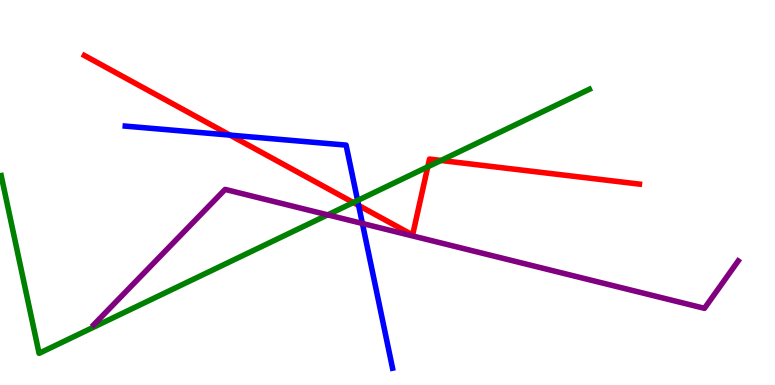[{'lines': ['blue', 'red'], 'intersections': [{'x': 2.97, 'y': 6.49}, {'x': 4.63, 'y': 4.66}]}, {'lines': ['green', 'red'], 'intersections': [{'x': 4.56, 'y': 4.74}, {'x': 5.52, 'y': 5.67}, {'x': 5.69, 'y': 5.83}]}, {'lines': ['purple', 'red'], 'intersections': []}, {'lines': ['blue', 'green'], 'intersections': [{'x': 4.61, 'y': 4.79}]}, {'lines': ['blue', 'purple'], 'intersections': [{'x': 4.68, 'y': 4.2}]}, {'lines': ['green', 'purple'], 'intersections': [{'x': 4.23, 'y': 4.42}]}]